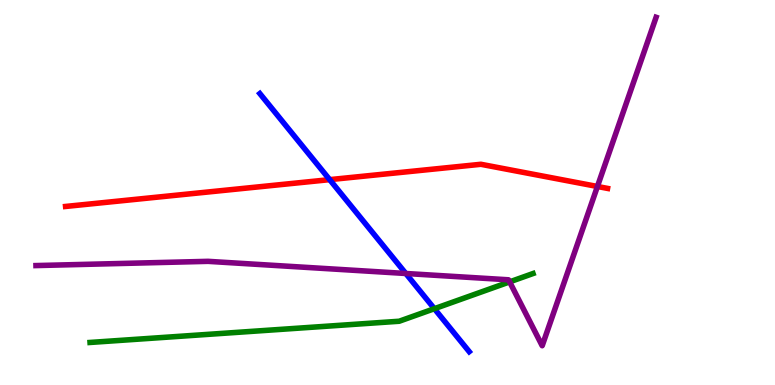[{'lines': ['blue', 'red'], 'intersections': [{'x': 4.25, 'y': 5.33}]}, {'lines': ['green', 'red'], 'intersections': []}, {'lines': ['purple', 'red'], 'intersections': [{'x': 7.71, 'y': 5.16}]}, {'lines': ['blue', 'green'], 'intersections': [{'x': 5.6, 'y': 1.98}]}, {'lines': ['blue', 'purple'], 'intersections': [{'x': 5.24, 'y': 2.9}]}, {'lines': ['green', 'purple'], 'intersections': [{'x': 6.58, 'y': 2.68}]}]